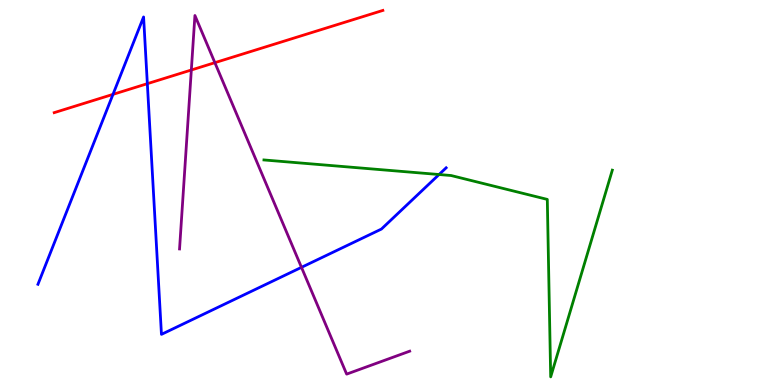[{'lines': ['blue', 'red'], 'intersections': [{'x': 1.46, 'y': 7.55}, {'x': 1.9, 'y': 7.83}]}, {'lines': ['green', 'red'], 'intersections': []}, {'lines': ['purple', 'red'], 'intersections': [{'x': 2.47, 'y': 8.18}, {'x': 2.77, 'y': 8.37}]}, {'lines': ['blue', 'green'], 'intersections': [{'x': 5.67, 'y': 5.47}]}, {'lines': ['blue', 'purple'], 'intersections': [{'x': 3.89, 'y': 3.06}]}, {'lines': ['green', 'purple'], 'intersections': []}]